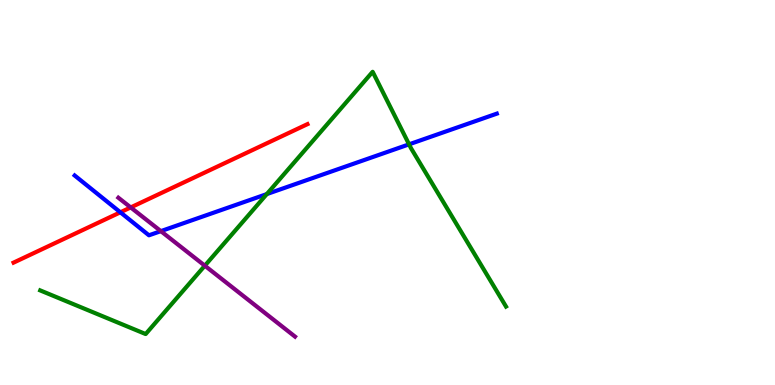[{'lines': ['blue', 'red'], 'intersections': [{'x': 1.55, 'y': 4.49}]}, {'lines': ['green', 'red'], 'intersections': []}, {'lines': ['purple', 'red'], 'intersections': [{'x': 1.69, 'y': 4.61}]}, {'lines': ['blue', 'green'], 'intersections': [{'x': 3.44, 'y': 4.96}, {'x': 5.28, 'y': 6.25}]}, {'lines': ['blue', 'purple'], 'intersections': [{'x': 2.08, 'y': 4.0}]}, {'lines': ['green', 'purple'], 'intersections': [{'x': 2.64, 'y': 3.1}]}]